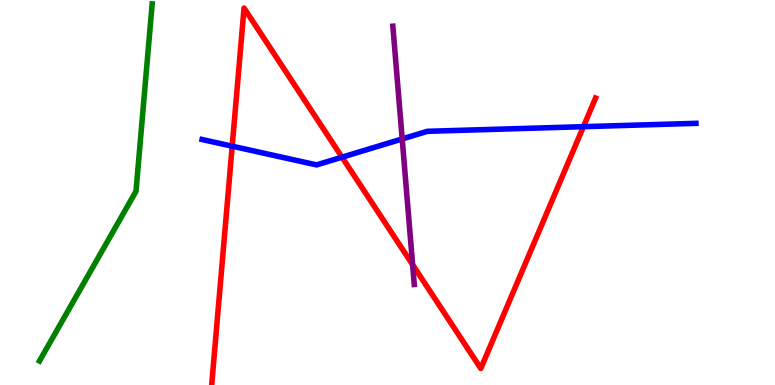[{'lines': ['blue', 'red'], 'intersections': [{'x': 3.0, 'y': 6.2}, {'x': 4.41, 'y': 5.92}, {'x': 7.53, 'y': 6.71}]}, {'lines': ['green', 'red'], 'intersections': []}, {'lines': ['purple', 'red'], 'intersections': [{'x': 5.32, 'y': 3.12}]}, {'lines': ['blue', 'green'], 'intersections': []}, {'lines': ['blue', 'purple'], 'intersections': [{'x': 5.19, 'y': 6.39}]}, {'lines': ['green', 'purple'], 'intersections': []}]